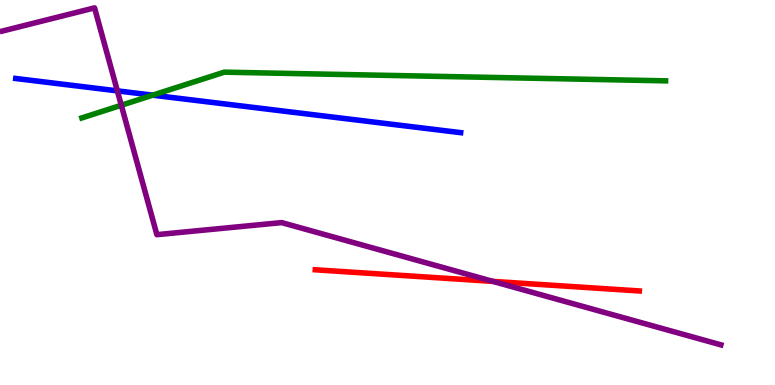[{'lines': ['blue', 'red'], 'intersections': []}, {'lines': ['green', 'red'], 'intersections': []}, {'lines': ['purple', 'red'], 'intersections': [{'x': 6.36, 'y': 2.69}]}, {'lines': ['blue', 'green'], 'intersections': [{'x': 1.97, 'y': 7.53}]}, {'lines': ['blue', 'purple'], 'intersections': [{'x': 1.51, 'y': 7.64}]}, {'lines': ['green', 'purple'], 'intersections': [{'x': 1.57, 'y': 7.27}]}]